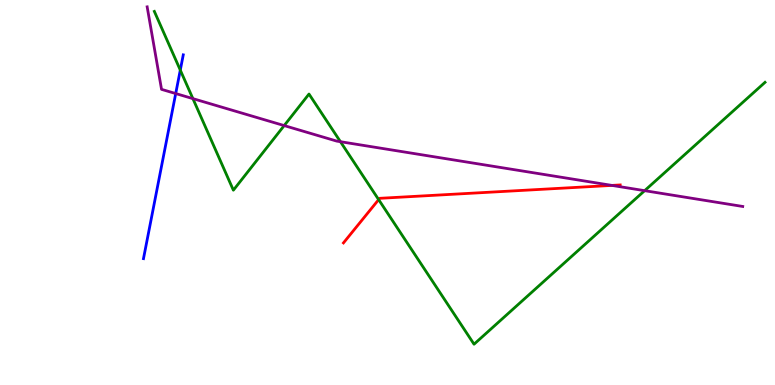[{'lines': ['blue', 'red'], 'intersections': []}, {'lines': ['green', 'red'], 'intersections': [{'x': 4.89, 'y': 4.82}]}, {'lines': ['purple', 'red'], 'intersections': [{'x': 7.9, 'y': 5.18}]}, {'lines': ['blue', 'green'], 'intersections': [{'x': 2.33, 'y': 8.18}]}, {'lines': ['blue', 'purple'], 'intersections': [{'x': 2.27, 'y': 7.57}]}, {'lines': ['green', 'purple'], 'intersections': [{'x': 2.49, 'y': 7.44}, {'x': 3.67, 'y': 6.74}, {'x': 4.39, 'y': 6.32}, {'x': 8.32, 'y': 5.05}]}]